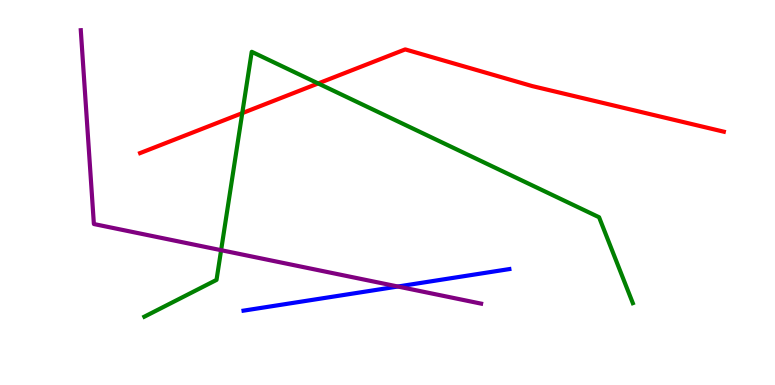[{'lines': ['blue', 'red'], 'intersections': []}, {'lines': ['green', 'red'], 'intersections': [{'x': 3.13, 'y': 7.06}, {'x': 4.11, 'y': 7.83}]}, {'lines': ['purple', 'red'], 'intersections': []}, {'lines': ['blue', 'green'], 'intersections': []}, {'lines': ['blue', 'purple'], 'intersections': [{'x': 5.13, 'y': 2.56}]}, {'lines': ['green', 'purple'], 'intersections': [{'x': 2.85, 'y': 3.5}]}]